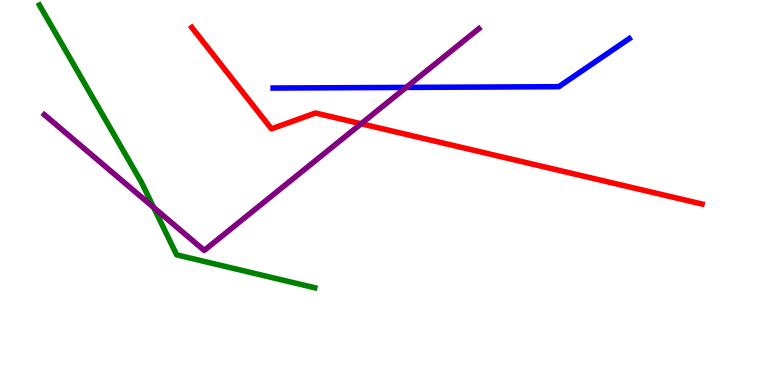[{'lines': ['blue', 'red'], 'intersections': []}, {'lines': ['green', 'red'], 'intersections': []}, {'lines': ['purple', 'red'], 'intersections': [{'x': 4.66, 'y': 6.79}]}, {'lines': ['blue', 'green'], 'intersections': []}, {'lines': ['blue', 'purple'], 'intersections': [{'x': 5.24, 'y': 7.73}]}, {'lines': ['green', 'purple'], 'intersections': [{'x': 1.98, 'y': 4.61}]}]